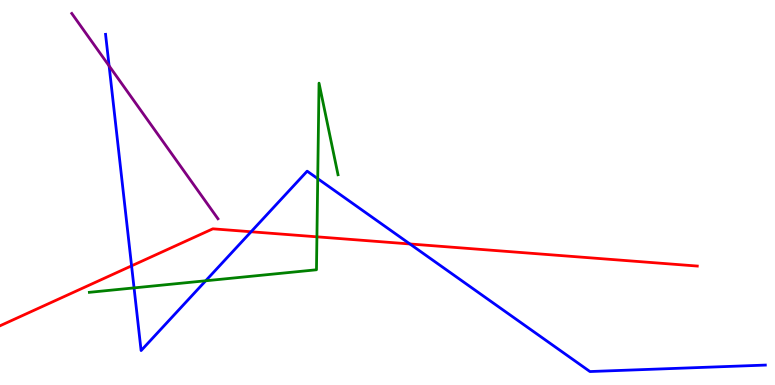[{'lines': ['blue', 'red'], 'intersections': [{'x': 1.7, 'y': 3.09}, {'x': 3.24, 'y': 3.98}, {'x': 5.29, 'y': 3.66}]}, {'lines': ['green', 'red'], 'intersections': [{'x': 4.09, 'y': 3.85}]}, {'lines': ['purple', 'red'], 'intersections': []}, {'lines': ['blue', 'green'], 'intersections': [{'x': 1.73, 'y': 2.52}, {'x': 2.65, 'y': 2.71}, {'x': 4.1, 'y': 5.36}]}, {'lines': ['blue', 'purple'], 'intersections': [{'x': 1.41, 'y': 8.29}]}, {'lines': ['green', 'purple'], 'intersections': []}]